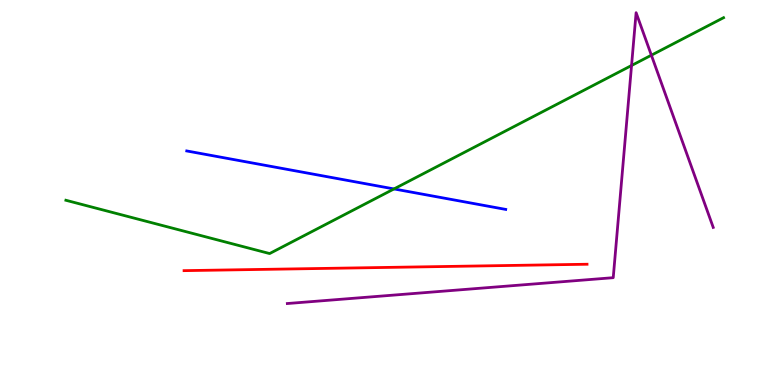[{'lines': ['blue', 'red'], 'intersections': []}, {'lines': ['green', 'red'], 'intersections': []}, {'lines': ['purple', 'red'], 'intersections': []}, {'lines': ['blue', 'green'], 'intersections': [{'x': 5.08, 'y': 5.09}]}, {'lines': ['blue', 'purple'], 'intersections': []}, {'lines': ['green', 'purple'], 'intersections': [{'x': 8.15, 'y': 8.3}, {'x': 8.4, 'y': 8.57}]}]